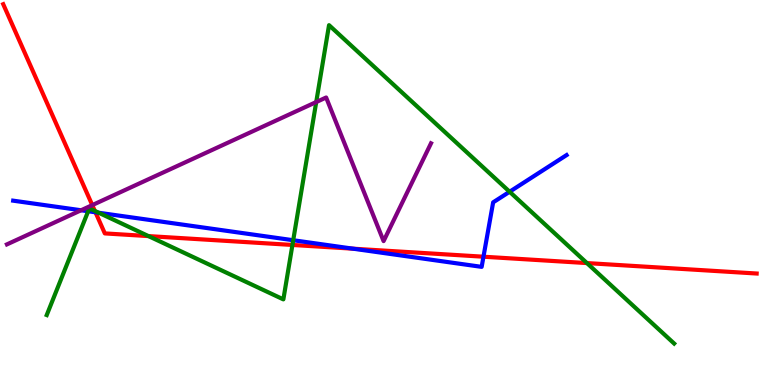[{'lines': ['blue', 'red'], 'intersections': [{'x': 1.23, 'y': 4.49}, {'x': 4.56, 'y': 3.54}, {'x': 6.24, 'y': 3.33}]}, {'lines': ['green', 'red'], 'intersections': [{'x': 1.22, 'y': 4.52}, {'x': 1.92, 'y': 3.87}, {'x': 3.77, 'y': 3.64}, {'x': 7.57, 'y': 3.17}]}, {'lines': ['purple', 'red'], 'intersections': [{'x': 1.19, 'y': 4.67}]}, {'lines': ['blue', 'green'], 'intersections': [{'x': 1.14, 'y': 4.51}, {'x': 1.27, 'y': 4.47}, {'x': 3.78, 'y': 3.76}, {'x': 6.58, 'y': 5.02}]}, {'lines': ['blue', 'purple'], 'intersections': [{'x': 1.05, 'y': 4.54}]}, {'lines': ['green', 'purple'], 'intersections': [{'x': 4.08, 'y': 7.35}]}]